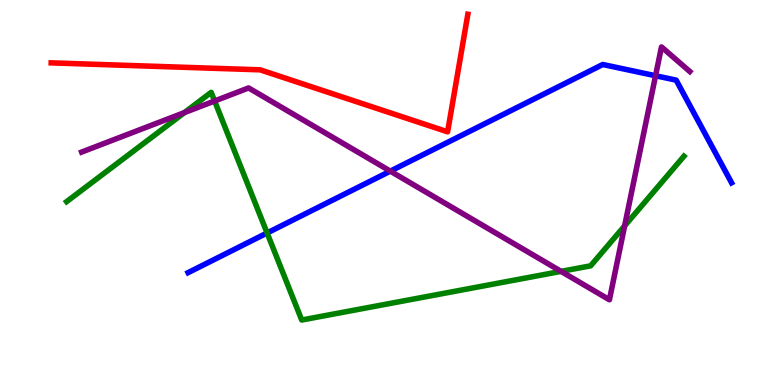[{'lines': ['blue', 'red'], 'intersections': []}, {'lines': ['green', 'red'], 'intersections': []}, {'lines': ['purple', 'red'], 'intersections': []}, {'lines': ['blue', 'green'], 'intersections': [{'x': 3.45, 'y': 3.95}]}, {'lines': ['blue', 'purple'], 'intersections': [{'x': 5.04, 'y': 5.55}, {'x': 8.46, 'y': 8.03}]}, {'lines': ['green', 'purple'], 'intersections': [{'x': 2.38, 'y': 7.08}, {'x': 2.77, 'y': 7.38}, {'x': 7.24, 'y': 2.95}, {'x': 8.06, 'y': 4.13}]}]